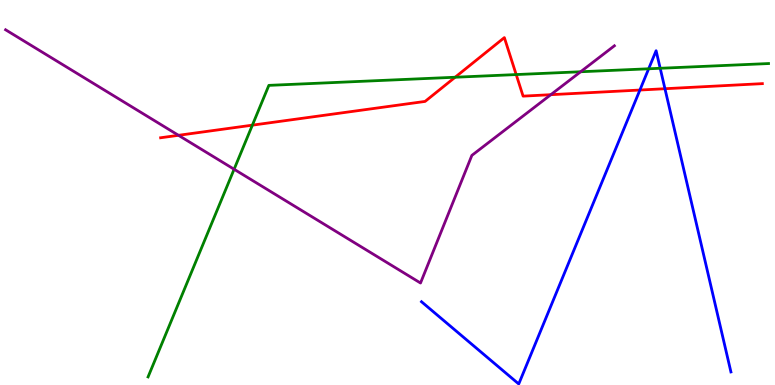[{'lines': ['blue', 'red'], 'intersections': [{'x': 8.26, 'y': 7.66}, {'x': 8.58, 'y': 7.7}]}, {'lines': ['green', 'red'], 'intersections': [{'x': 3.26, 'y': 6.75}, {'x': 5.87, 'y': 7.99}, {'x': 6.66, 'y': 8.06}]}, {'lines': ['purple', 'red'], 'intersections': [{'x': 2.3, 'y': 6.49}, {'x': 7.11, 'y': 7.54}]}, {'lines': ['blue', 'green'], 'intersections': [{'x': 8.37, 'y': 8.21}, {'x': 8.52, 'y': 8.23}]}, {'lines': ['blue', 'purple'], 'intersections': []}, {'lines': ['green', 'purple'], 'intersections': [{'x': 3.02, 'y': 5.6}, {'x': 7.49, 'y': 8.14}]}]